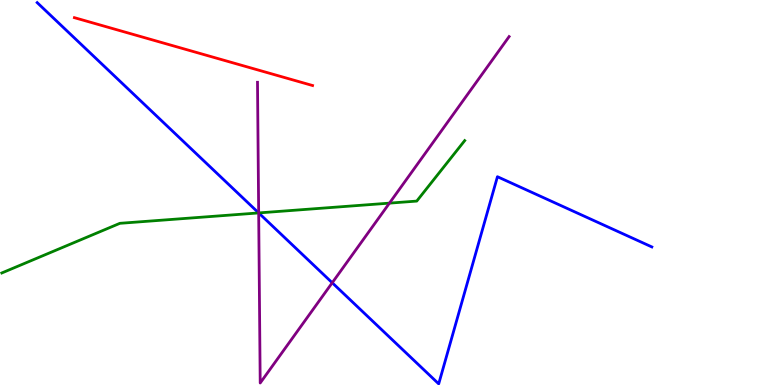[{'lines': ['blue', 'red'], 'intersections': []}, {'lines': ['green', 'red'], 'intersections': []}, {'lines': ['purple', 'red'], 'intersections': []}, {'lines': ['blue', 'green'], 'intersections': [{'x': 3.34, 'y': 4.47}]}, {'lines': ['blue', 'purple'], 'intersections': [{'x': 3.34, 'y': 4.47}, {'x': 4.29, 'y': 2.66}]}, {'lines': ['green', 'purple'], 'intersections': [{'x': 3.34, 'y': 4.47}, {'x': 5.03, 'y': 4.72}]}]